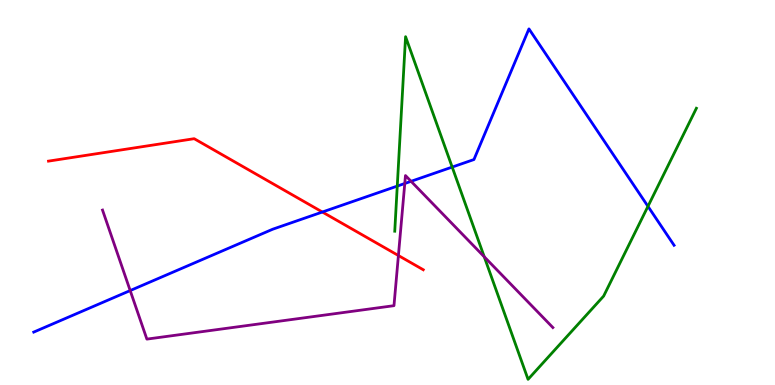[{'lines': ['blue', 'red'], 'intersections': [{'x': 4.16, 'y': 4.49}]}, {'lines': ['green', 'red'], 'intersections': []}, {'lines': ['purple', 'red'], 'intersections': [{'x': 5.14, 'y': 3.36}]}, {'lines': ['blue', 'green'], 'intersections': [{'x': 5.13, 'y': 5.17}, {'x': 5.83, 'y': 5.66}, {'x': 8.36, 'y': 4.64}]}, {'lines': ['blue', 'purple'], 'intersections': [{'x': 1.68, 'y': 2.45}, {'x': 5.22, 'y': 5.23}, {'x': 5.3, 'y': 5.29}]}, {'lines': ['green', 'purple'], 'intersections': [{'x': 6.25, 'y': 3.33}]}]